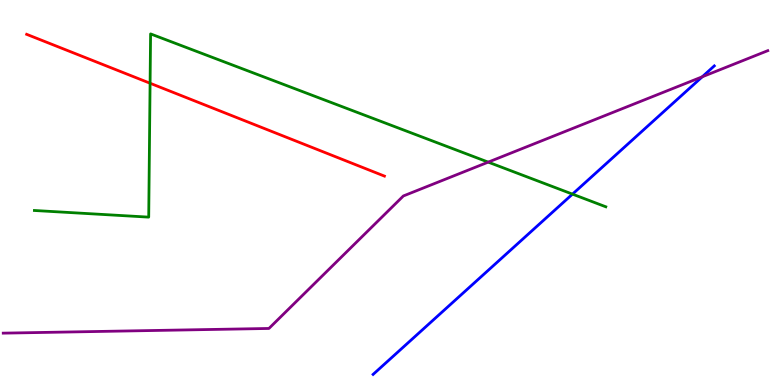[{'lines': ['blue', 'red'], 'intersections': []}, {'lines': ['green', 'red'], 'intersections': [{'x': 1.94, 'y': 7.84}]}, {'lines': ['purple', 'red'], 'intersections': []}, {'lines': ['blue', 'green'], 'intersections': [{'x': 7.39, 'y': 4.96}]}, {'lines': ['blue', 'purple'], 'intersections': [{'x': 9.06, 'y': 8.01}]}, {'lines': ['green', 'purple'], 'intersections': [{'x': 6.3, 'y': 5.79}]}]